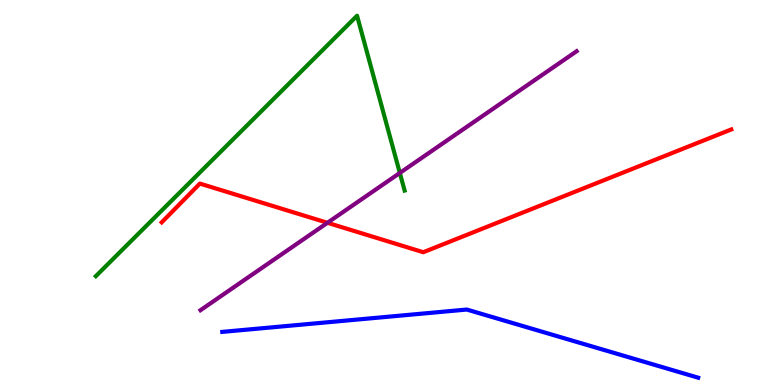[{'lines': ['blue', 'red'], 'intersections': []}, {'lines': ['green', 'red'], 'intersections': []}, {'lines': ['purple', 'red'], 'intersections': [{'x': 4.23, 'y': 4.21}]}, {'lines': ['blue', 'green'], 'intersections': []}, {'lines': ['blue', 'purple'], 'intersections': []}, {'lines': ['green', 'purple'], 'intersections': [{'x': 5.16, 'y': 5.51}]}]